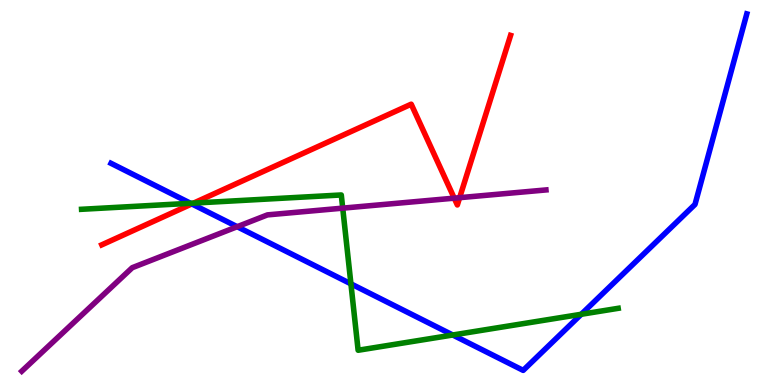[{'lines': ['blue', 'red'], 'intersections': [{'x': 2.48, 'y': 4.7}]}, {'lines': ['green', 'red'], 'intersections': [{'x': 2.5, 'y': 4.72}]}, {'lines': ['purple', 'red'], 'intersections': [{'x': 5.86, 'y': 4.85}, {'x': 5.93, 'y': 4.87}]}, {'lines': ['blue', 'green'], 'intersections': [{'x': 2.46, 'y': 4.72}, {'x': 4.53, 'y': 2.63}, {'x': 5.84, 'y': 1.3}, {'x': 7.5, 'y': 1.84}]}, {'lines': ['blue', 'purple'], 'intersections': [{'x': 3.06, 'y': 4.11}]}, {'lines': ['green', 'purple'], 'intersections': [{'x': 4.42, 'y': 4.59}]}]